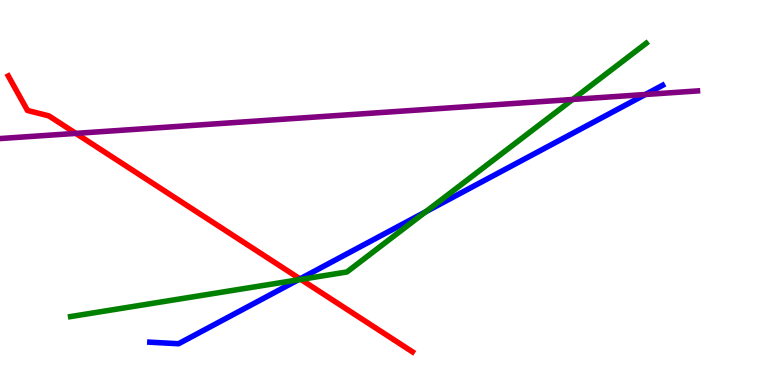[{'lines': ['blue', 'red'], 'intersections': [{'x': 3.87, 'y': 2.76}]}, {'lines': ['green', 'red'], 'intersections': [{'x': 3.88, 'y': 2.74}]}, {'lines': ['purple', 'red'], 'intersections': [{'x': 0.979, 'y': 6.54}]}, {'lines': ['blue', 'green'], 'intersections': [{'x': 3.85, 'y': 2.73}, {'x': 5.49, 'y': 4.5}]}, {'lines': ['blue', 'purple'], 'intersections': [{'x': 8.33, 'y': 7.55}]}, {'lines': ['green', 'purple'], 'intersections': [{'x': 7.39, 'y': 7.42}]}]